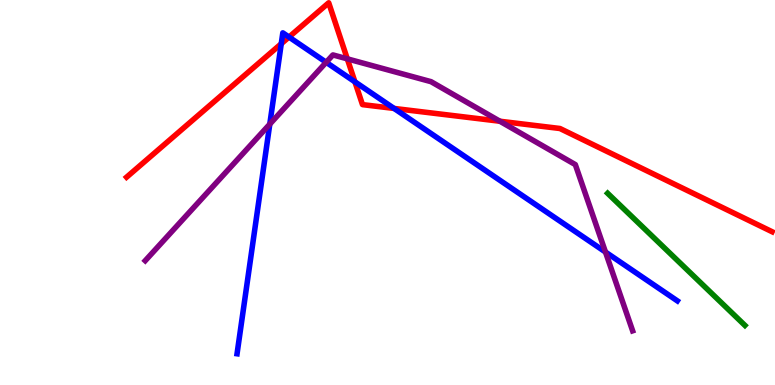[{'lines': ['blue', 'red'], 'intersections': [{'x': 3.63, 'y': 8.86}, {'x': 3.73, 'y': 9.04}, {'x': 4.58, 'y': 7.87}, {'x': 5.09, 'y': 7.18}]}, {'lines': ['green', 'red'], 'intersections': []}, {'lines': ['purple', 'red'], 'intersections': [{'x': 4.48, 'y': 8.47}, {'x': 6.45, 'y': 6.85}]}, {'lines': ['blue', 'green'], 'intersections': []}, {'lines': ['blue', 'purple'], 'intersections': [{'x': 3.48, 'y': 6.78}, {'x': 4.21, 'y': 8.38}, {'x': 7.81, 'y': 3.45}]}, {'lines': ['green', 'purple'], 'intersections': []}]